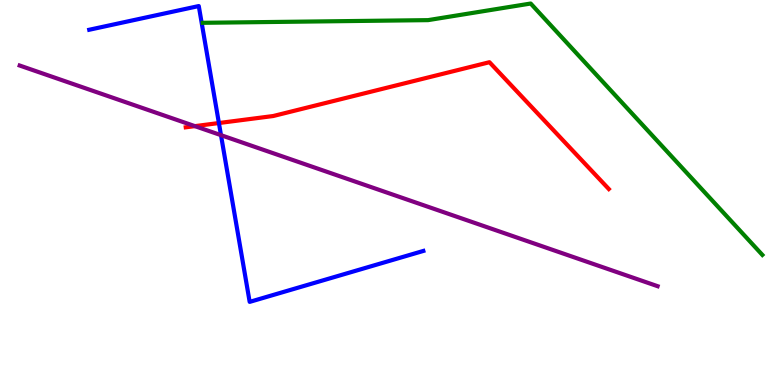[{'lines': ['blue', 'red'], 'intersections': [{'x': 2.82, 'y': 6.8}]}, {'lines': ['green', 'red'], 'intersections': []}, {'lines': ['purple', 'red'], 'intersections': [{'x': 2.51, 'y': 6.72}]}, {'lines': ['blue', 'green'], 'intersections': []}, {'lines': ['blue', 'purple'], 'intersections': [{'x': 2.85, 'y': 6.49}]}, {'lines': ['green', 'purple'], 'intersections': []}]